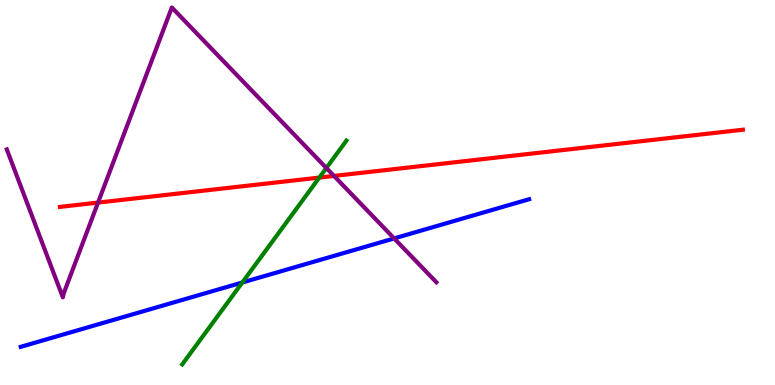[{'lines': ['blue', 'red'], 'intersections': []}, {'lines': ['green', 'red'], 'intersections': [{'x': 4.12, 'y': 5.39}]}, {'lines': ['purple', 'red'], 'intersections': [{'x': 1.27, 'y': 4.74}, {'x': 4.31, 'y': 5.43}]}, {'lines': ['blue', 'green'], 'intersections': [{'x': 3.13, 'y': 2.66}]}, {'lines': ['blue', 'purple'], 'intersections': [{'x': 5.09, 'y': 3.81}]}, {'lines': ['green', 'purple'], 'intersections': [{'x': 4.21, 'y': 5.64}]}]